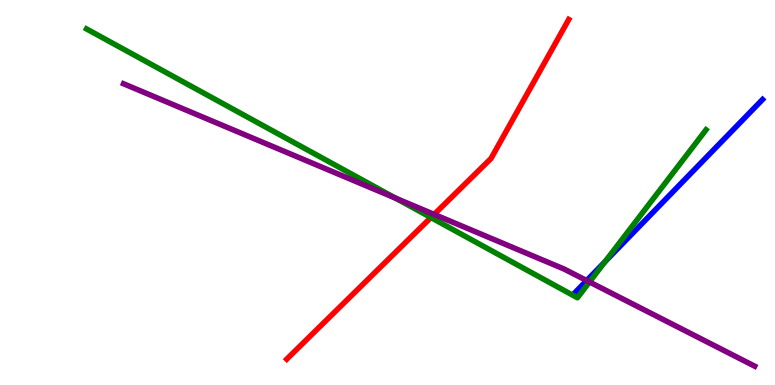[{'lines': ['blue', 'red'], 'intersections': []}, {'lines': ['green', 'red'], 'intersections': [{'x': 5.56, 'y': 4.35}]}, {'lines': ['purple', 'red'], 'intersections': [{'x': 5.6, 'y': 4.43}]}, {'lines': ['blue', 'green'], 'intersections': [{'x': 7.81, 'y': 3.21}]}, {'lines': ['blue', 'purple'], 'intersections': [{'x': 7.57, 'y': 2.71}]}, {'lines': ['green', 'purple'], 'intersections': [{'x': 5.1, 'y': 4.85}, {'x': 7.61, 'y': 2.68}]}]